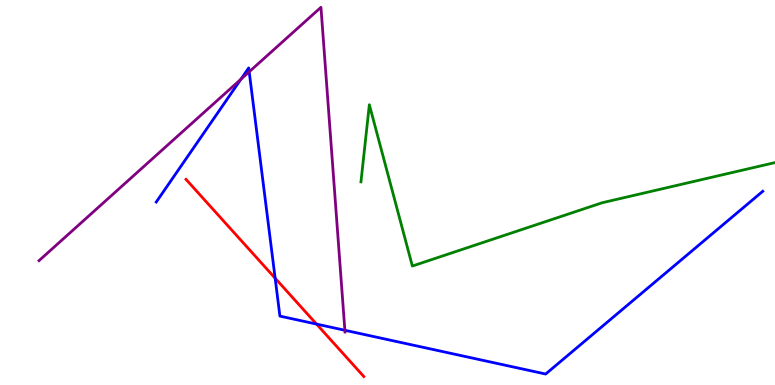[{'lines': ['blue', 'red'], 'intersections': [{'x': 3.55, 'y': 2.77}, {'x': 4.08, 'y': 1.58}]}, {'lines': ['green', 'red'], 'intersections': []}, {'lines': ['purple', 'red'], 'intersections': []}, {'lines': ['blue', 'green'], 'intersections': []}, {'lines': ['blue', 'purple'], 'intersections': [{'x': 3.11, 'y': 7.94}, {'x': 3.22, 'y': 8.14}, {'x': 4.45, 'y': 1.42}]}, {'lines': ['green', 'purple'], 'intersections': []}]